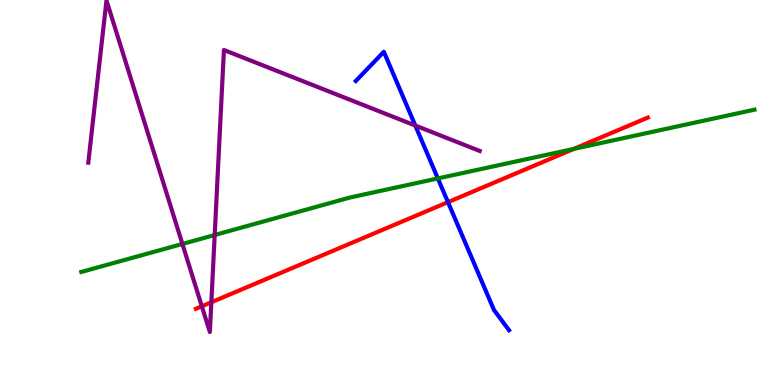[{'lines': ['blue', 'red'], 'intersections': [{'x': 5.78, 'y': 4.75}]}, {'lines': ['green', 'red'], 'intersections': [{'x': 7.4, 'y': 6.13}]}, {'lines': ['purple', 'red'], 'intersections': [{'x': 2.6, 'y': 2.04}, {'x': 2.73, 'y': 2.15}]}, {'lines': ['blue', 'green'], 'intersections': [{'x': 5.65, 'y': 5.37}]}, {'lines': ['blue', 'purple'], 'intersections': [{'x': 5.36, 'y': 6.74}]}, {'lines': ['green', 'purple'], 'intersections': [{'x': 2.35, 'y': 3.66}, {'x': 2.77, 'y': 3.9}]}]